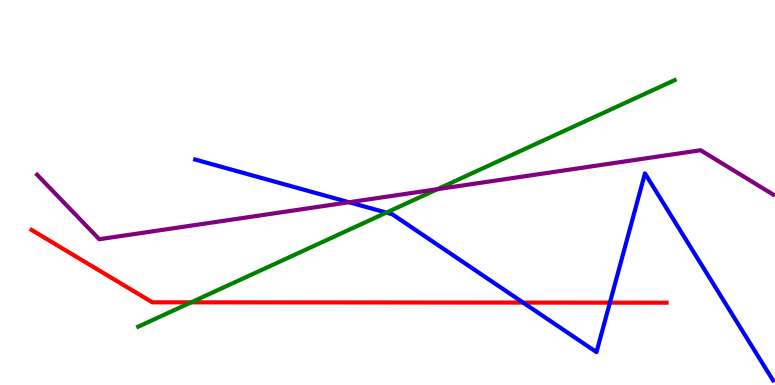[{'lines': ['blue', 'red'], 'intersections': [{'x': 6.75, 'y': 2.14}, {'x': 7.87, 'y': 2.14}]}, {'lines': ['green', 'red'], 'intersections': [{'x': 2.47, 'y': 2.15}]}, {'lines': ['purple', 'red'], 'intersections': []}, {'lines': ['blue', 'green'], 'intersections': [{'x': 4.99, 'y': 4.48}]}, {'lines': ['blue', 'purple'], 'intersections': [{'x': 4.5, 'y': 4.75}]}, {'lines': ['green', 'purple'], 'intersections': [{'x': 5.64, 'y': 5.09}]}]